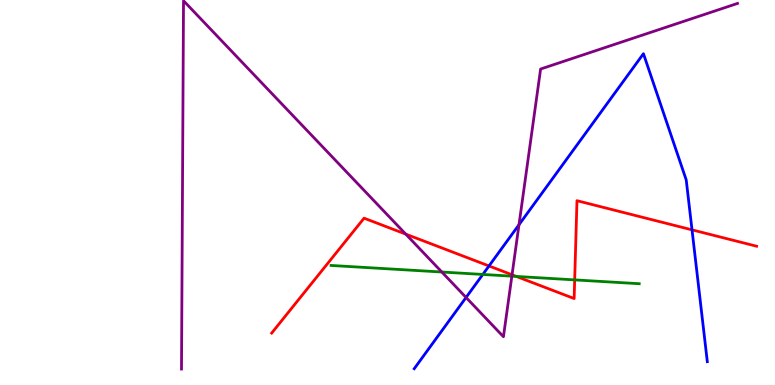[{'lines': ['blue', 'red'], 'intersections': [{'x': 6.31, 'y': 3.09}, {'x': 8.93, 'y': 4.03}]}, {'lines': ['green', 'red'], 'intersections': [{'x': 6.66, 'y': 2.82}, {'x': 7.42, 'y': 2.73}]}, {'lines': ['purple', 'red'], 'intersections': [{'x': 5.24, 'y': 3.92}, {'x': 6.61, 'y': 2.86}]}, {'lines': ['blue', 'green'], 'intersections': [{'x': 6.23, 'y': 2.87}]}, {'lines': ['blue', 'purple'], 'intersections': [{'x': 6.01, 'y': 2.27}, {'x': 6.7, 'y': 4.16}]}, {'lines': ['green', 'purple'], 'intersections': [{'x': 5.7, 'y': 2.93}, {'x': 6.6, 'y': 2.83}]}]